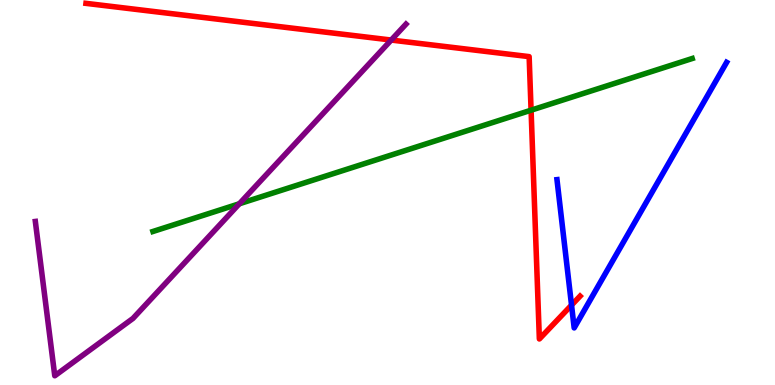[{'lines': ['blue', 'red'], 'intersections': [{'x': 7.37, 'y': 2.07}]}, {'lines': ['green', 'red'], 'intersections': [{'x': 6.85, 'y': 7.14}]}, {'lines': ['purple', 'red'], 'intersections': [{'x': 5.05, 'y': 8.96}]}, {'lines': ['blue', 'green'], 'intersections': []}, {'lines': ['blue', 'purple'], 'intersections': []}, {'lines': ['green', 'purple'], 'intersections': [{'x': 3.09, 'y': 4.71}]}]